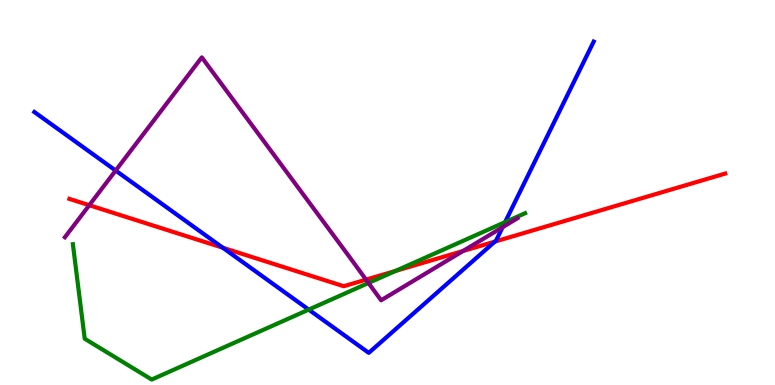[{'lines': ['blue', 'red'], 'intersections': [{'x': 2.87, 'y': 3.57}, {'x': 6.39, 'y': 3.72}]}, {'lines': ['green', 'red'], 'intersections': [{'x': 5.1, 'y': 2.96}]}, {'lines': ['purple', 'red'], 'intersections': [{'x': 1.15, 'y': 4.67}, {'x': 4.72, 'y': 2.74}, {'x': 5.97, 'y': 3.48}]}, {'lines': ['blue', 'green'], 'intersections': [{'x': 3.98, 'y': 1.96}, {'x': 6.52, 'y': 4.23}]}, {'lines': ['blue', 'purple'], 'intersections': [{'x': 1.49, 'y': 5.57}, {'x': 6.49, 'y': 4.1}]}, {'lines': ['green', 'purple'], 'intersections': [{'x': 4.75, 'y': 2.65}]}]